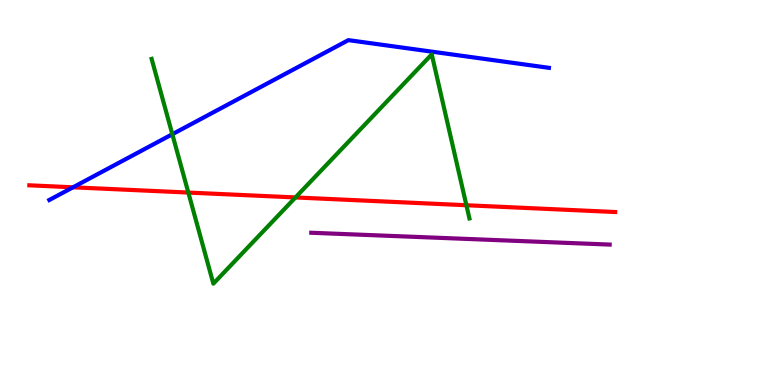[{'lines': ['blue', 'red'], 'intersections': [{'x': 0.942, 'y': 5.13}]}, {'lines': ['green', 'red'], 'intersections': [{'x': 2.43, 'y': 5.0}, {'x': 3.81, 'y': 4.87}, {'x': 6.02, 'y': 4.67}]}, {'lines': ['purple', 'red'], 'intersections': []}, {'lines': ['blue', 'green'], 'intersections': [{'x': 2.22, 'y': 6.51}]}, {'lines': ['blue', 'purple'], 'intersections': []}, {'lines': ['green', 'purple'], 'intersections': []}]